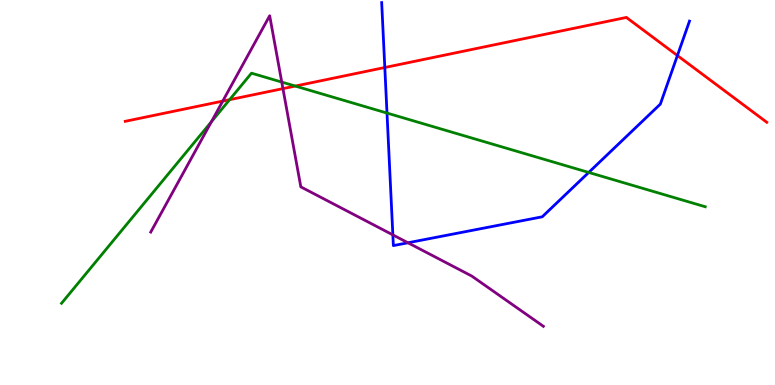[{'lines': ['blue', 'red'], 'intersections': [{'x': 4.97, 'y': 8.25}, {'x': 8.74, 'y': 8.56}]}, {'lines': ['green', 'red'], 'intersections': [{'x': 2.96, 'y': 7.41}, {'x': 3.81, 'y': 7.76}]}, {'lines': ['purple', 'red'], 'intersections': [{'x': 2.87, 'y': 7.37}, {'x': 3.65, 'y': 7.7}]}, {'lines': ['blue', 'green'], 'intersections': [{'x': 4.99, 'y': 7.06}, {'x': 7.6, 'y': 5.52}]}, {'lines': ['blue', 'purple'], 'intersections': [{'x': 5.07, 'y': 3.9}, {'x': 5.26, 'y': 3.69}]}, {'lines': ['green', 'purple'], 'intersections': [{'x': 2.73, 'y': 6.84}, {'x': 3.64, 'y': 7.87}]}]